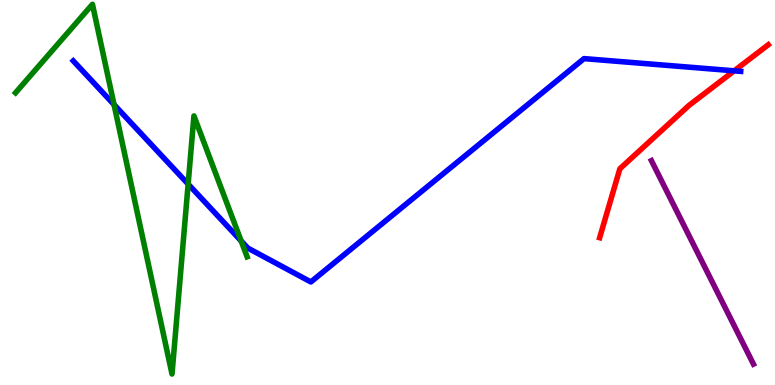[{'lines': ['blue', 'red'], 'intersections': [{'x': 9.47, 'y': 8.16}]}, {'lines': ['green', 'red'], 'intersections': []}, {'lines': ['purple', 'red'], 'intersections': []}, {'lines': ['blue', 'green'], 'intersections': [{'x': 1.47, 'y': 7.28}, {'x': 2.43, 'y': 5.22}, {'x': 3.11, 'y': 3.74}]}, {'lines': ['blue', 'purple'], 'intersections': []}, {'lines': ['green', 'purple'], 'intersections': []}]